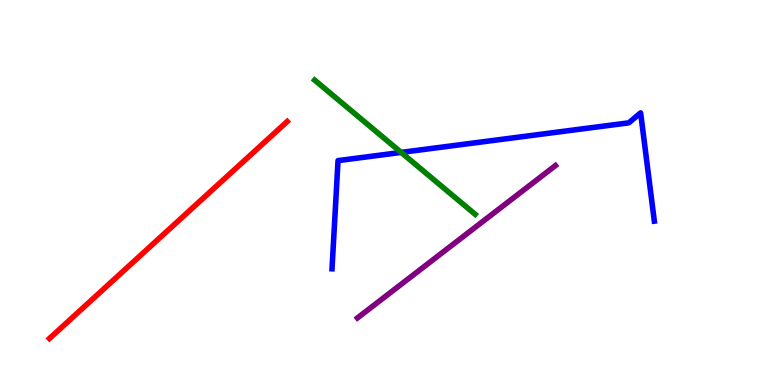[{'lines': ['blue', 'red'], 'intersections': []}, {'lines': ['green', 'red'], 'intersections': []}, {'lines': ['purple', 'red'], 'intersections': []}, {'lines': ['blue', 'green'], 'intersections': [{'x': 5.18, 'y': 6.04}]}, {'lines': ['blue', 'purple'], 'intersections': []}, {'lines': ['green', 'purple'], 'intersections': []}]